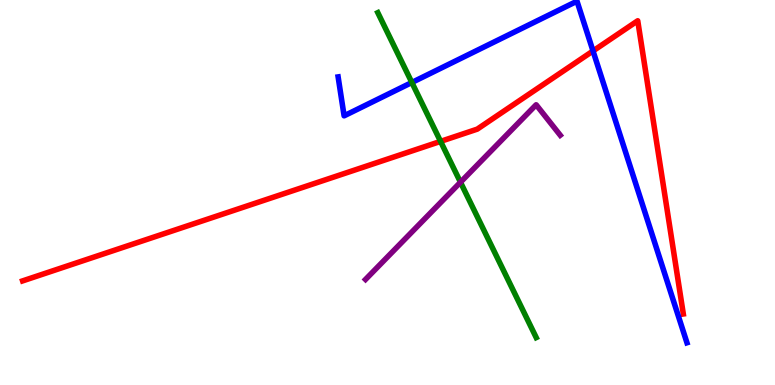[{'lines': ['blue', 'red'], 'intersections': [{'x': 7.65, 'y': 8.68}]}, {'lines': ['green', 'red'], 'intersections': [{'x': 5.68, 'y': 6.33}]}, {'lines': ['purple', 'red'], 'intersections': []}, {'lines': ['blue', 'green'], 'intersections': [{'x': 5.31, 'y': 7.86}]}, {'lines': ['blue', 'purple'], 'intersections': []}, {'lines': ['green', 'purple'], 'intersections': [{'x': 5.94, 'y': 5.27}]}]